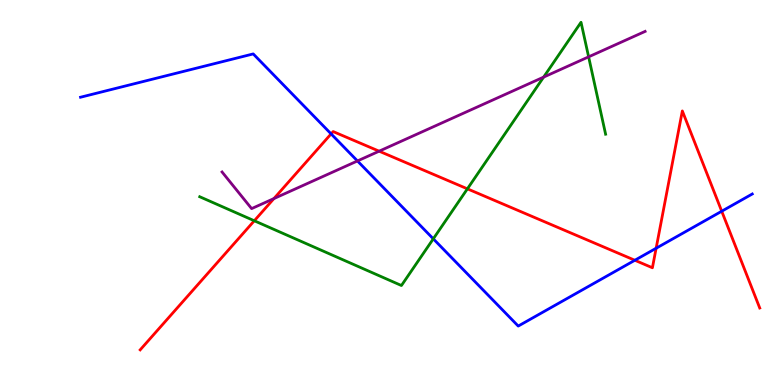[{'lines': ['blue', 'red'], 'intersections': [{'x': 4.27, 'y': 6.52}, {'x': 8.19, 'y': 3.24}, {'x': 8.47, 'y': 3.55}, {'x': 9.31, 'y': 4.51}]}, {'lines': ['green', 'red'], 'intersections': [{'x': 3.28, 'y': 4.27}, {'x': 6.03, 'y': 5.1}]}, {'lines': ['purple', 'red'], 'intersections': [{'x': 3.53, 'y': 4.84}, {'x': 4.89, 'y': 6.07}]}, {'lines': ['blue', 'green'], 'intersections': [{'x': 5.59, 'y': 3.8}]}, {'lines': ['blue', 'purple'], 'intersections': [{'x': 4.61, 'y': 5.82}]}, {'lines': ['green', 'purple'], 'intersections': [{'x': 7.01, 'y': 8.0}, {'x': 7.6, 'y': 8.52}]}]